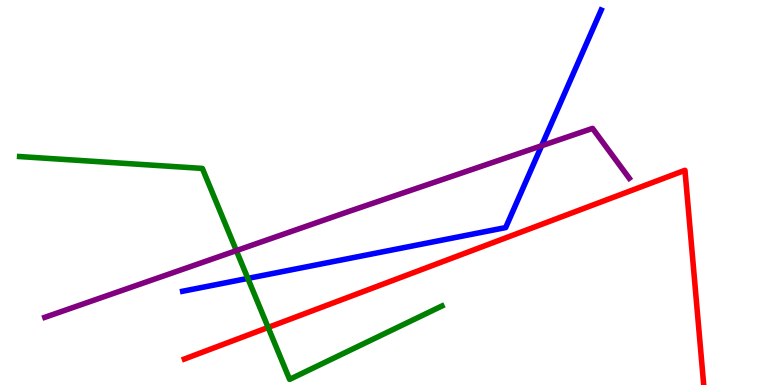[{'lines': ['blue', 'red'], 'intersections': []}, {'lines': ['green', 'red'], 'intersections': [{'x': 3.46, 'y': 1.49}]}, {'lines': ['purple', 'red'], 'intersections': []}, {'lines': ['blue', 'green'], 'intersections': [{'x': 3.2, 'y': 2.77}]}, {'lines': ['blue', 'purple'], 'intersections': [{'x': 6.99, 'y': 6.21}]}, {'lines': ['green', 'purple'], 'intersections': [{'x': 3.05, 'y': 3.49}]}]